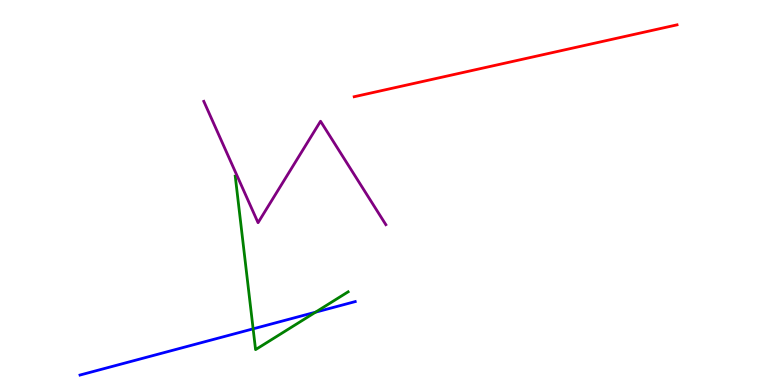[{'lines': ['blue', 'red'], 'intersections': []}, {'lines': ['green', 'red'], 'intersections': []}, {'lines': ['purple', 'red'], 'intersections': []}, {'lines': ['blue', 'green'], 'intersections': [{'x': 3.27, 'y': 1.46}, {'x': 4.07, 'y': 1.89}]}, {'lines': ['blue', 'purple'], 'intersections': []}, {'lines': ['green', 'purple'], 'intersections': []}]